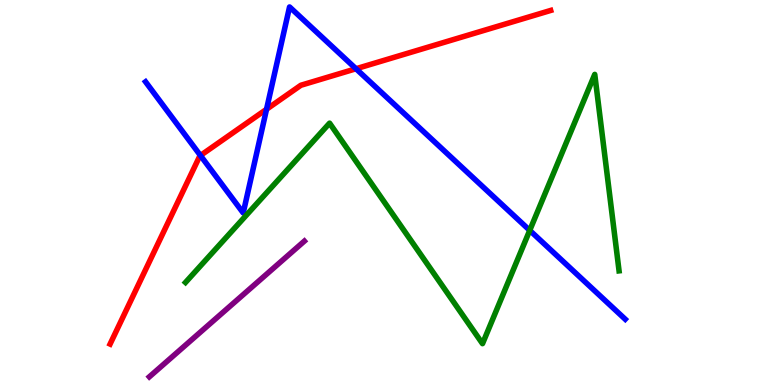[{'lines': ['blue', 'red'], 'intersections': [{'x': 2.59, 'y': 5.96}, {'x': 3.44, 'y': 7.16}, {'x': 4.59, 'y': 8.21}]}, {'lines': ['green', 'red'], 'intersections': []}, {'lines': ['purple', 'red'], 'intersections': []}, {'lines': ['blue', 'green'], 'intersections': [{'x': 6.84, 'y': 4.02}]}, {'lines': ['blue', 'purple'], 'intersections': []}, {'lines': ['green', 'purple'], 'intersections': []}]